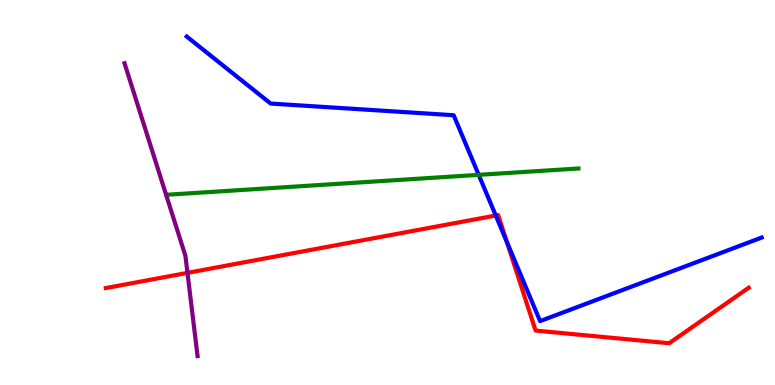[{'lines': ['blue', 'red'], 'intersections': [{'x': 6.4, 'y': 4.4}, {'x': 6.54, 'y': 3.72}]}, {'lines': ['green', 'red'], 'intersections': []}, {'lines': ['purple', 'red'], 'intersections': [{'x': 2.42, 'y': 2.91}]}, {'lines': ['blue', 'green'], 'intersections': [{'x': 6.18, 'y': 5.46}]}, {'lines': ['blue', 'purple'], 'intersections': []}, {'lines': ['green', 'purple'], 'intersections': []}]